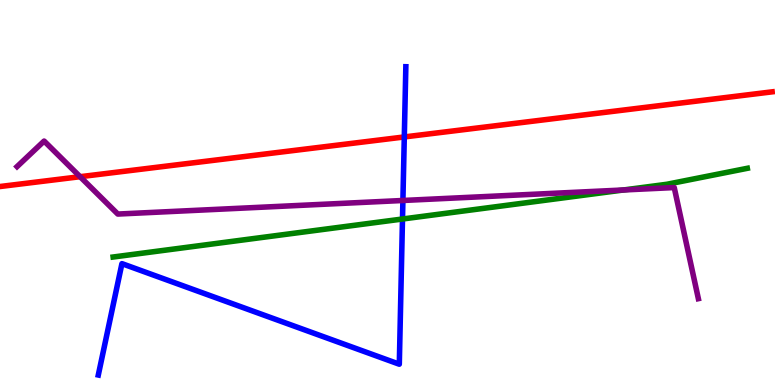[{'lines': ['blue', 'red'], 'intersections': [{'x': 5.22, 'y': 6.44}]}, {'lines': ['green', 'red'], 'intersections': []}, {'lines': ['purple', 'red'], 'intersections': [{'x': 1.03, 'y': 5.41}]}, {'lines': ['blue', 'green'], 'intersections': [{'x': 5.19, 'y': 4.31}]}, {'lines': ['blue', 'purple'], 'intersections': [{'x': 5.2, 'y': 4.79}]}, {'lines': ['green', 'purple'], 'intersections': [{'x': 8.05, 'y': 5.07}]}]